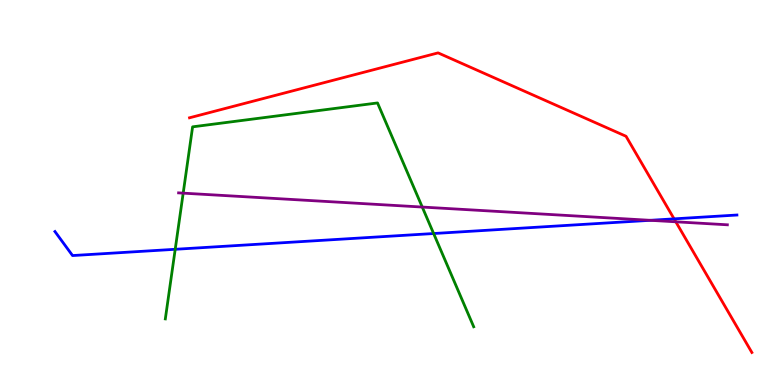[{'lines': ['blue', 'red'], 'intersections': [{'x': 8.7, 'y': 4.32}]}, {'lines': ['green', 'red'], 'intersections': []}, {'lines': ['purple', 'red'], 'intersections': [{'x': 8.72, 'y': 4.24}]}, {'lines': ['blue', 'green'], 'intersections': [{'x': 2.26, 'y': 3.52}, {'x': 5.6, 'y': 3.93}]}, {'lines': ['blue', 'purple'], 'intersections': [{'x': 8.39, 'y': 4.28}]}, {'lines': ['green', 'purple'], 'intersections': [{'x': 2.36, 'y': 4.98}, {'x': 5.45, 'y': 4.62}]}]